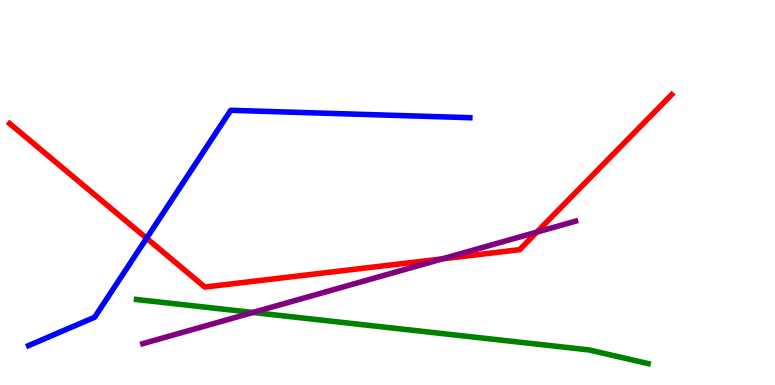[{'lines': ['blue', 'red'], 'intersections': [{'x': 1.89, 'y': 3.81}]}, {'lines': ['green', 'red'], 'intersections': []}, {'lines': ['purple', 'red'], 'intersections': [{'x': 5.71, 'y': 3.28}, {'x': 6.93, 'y': 3.97}]}, {'lines': ['blue', 'green'], 'intersections': []}, {'lines': ['blue', 'purple'], 'intersections': []}, {'lines': ['green', 'purple'], 'intersections': [{'x': 3.26, 'y': 1.88}]}]